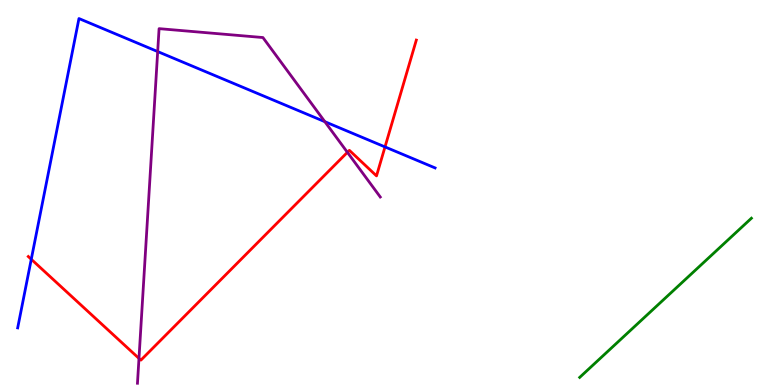[{'lines': ['blue', 'red'], 'intersections': [{'x': 0.404, 'y': 3.27}, {'x': 4.97, 'y': 6.18}]}, {'lines': ['green', 'red'], 'intersections': []}, {'lines': ['purple', 'red'], 'intersections': [{'x': 1.79, 'y': 0.691}, {'x': 4.48, 'y': 6.04}]}, {'lines': ['blue', 'green'], 'intersections': []}, {'lines': ['blue', 'purple'], 'intersections': [{'x': 2.03, 'y': 8.66}, {'x': 4.19, 'y': 6.84}]}, {'lines': ['green', 'purple'], 'intersections': []}]